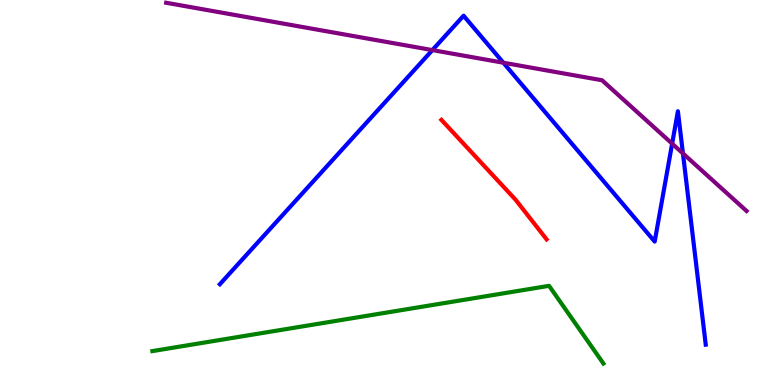[{'lines': ['blue', 'red'], 'intersections': []}, {'lines': ['green', 'red'], 'intersections': []}, {'lines': ['purple', 'red'], 'intersections': []}, {'lines': ['blue', 'green'], 'intersections': []}, {'lines': ['blue', 'purple'], 'intersections': [{'x': 5.58, 'y': 8.7}, {'x': 6.49, 'y': 8.37}, {'x': 8.67, 'y': 6.27}, {'x': 8.81, 'y': 6.01}]}, {'lines': ['green', 'purple'], 'intersections': []}]